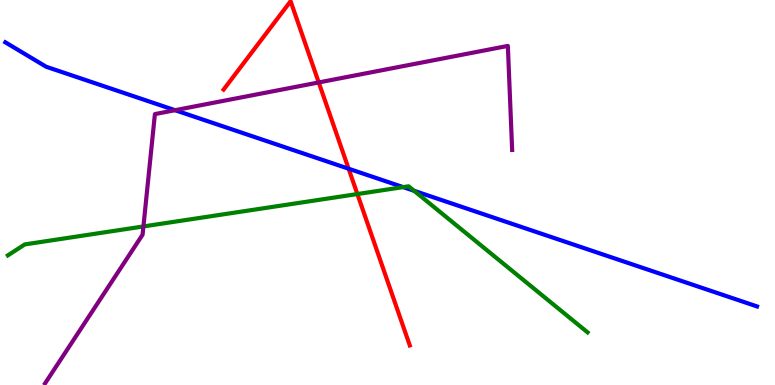[{'lines': ['blue', 'red'], 'intersections': [{'x': 4.5, 'y': 5.62}]}, {'lines': ['green', 'red'], 'intersections': [{'x': 4.61, 'y': 4.96}]}, {'lines': ['purple', 'red'], 'intersections': [{'x': 4.11, 'y': 7.86}]}, {'lines': ['blue', 'green'], 'intersections': [{'x': 5.2, 'y': 5.14}, {'x': 5.34, 'y': 5.04}]}, {'lines': ['blue', 'purple'], 'intersections': [{'x': 2.26, 'y': 7.14}]}, {'lines': ['green', 'purple'], 'intersections': [{'x': 1.85, 'y': 4.12}]}]